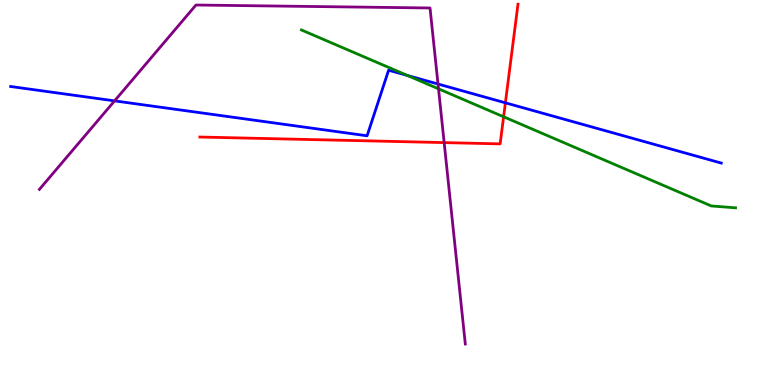[{'lines': ['blue', 'red'], 'intersections': [{'x': 6.52, 'y': 7.33}]}, {'lines': ['green', 'red'], 'intersections': [{'x': 6.5, 'y': 6.97}]}, {'lines': ['purple', 'red'], 'intersections': [{'x': 5.73, 'y': 6.3}]}, {'lines': ['blue', 'green'], 'intersections': [{'x': 5.26, 'y': 8.04}]}, {'lines': ['blue', 'purple'], 'intersections': [{'x': 1.48, 'y': 7.38}, {'x': 5.65, 'y': 7.82}]}, {'lines': ['green', 'purple'], 'intersections': [{'x': 5.66, 'y': 7.69}]}]